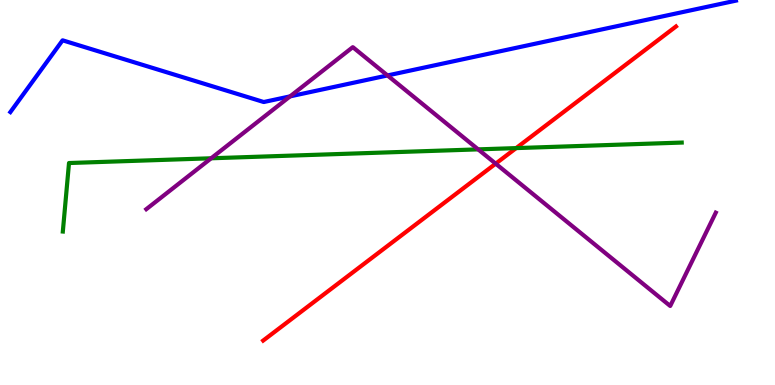[{'lines': ['blue', 'red'], 'intersections': []}, {'lines': ['green', 'red'], 'intersections': [{'x': 6.66, 'y': 6.15}]}, {'lines': ['purple', 'red'], 'intersections': [{'x': 6.4, 'y': 5.75}]}, {'lines': ['blue', 'green'], 'intersections': []}, {'lines': ['blue', 'purple'], 'intersections': [{'x': 3.74, 'y': 7.5}, {'x': 5.0, 'y': 8.04}]}, {'lines': ['green', 'purple'], 'intersections': [{'x': 2.72, 'y': 5.89}, {'x': 6.17, 'y': 6.12}]}]